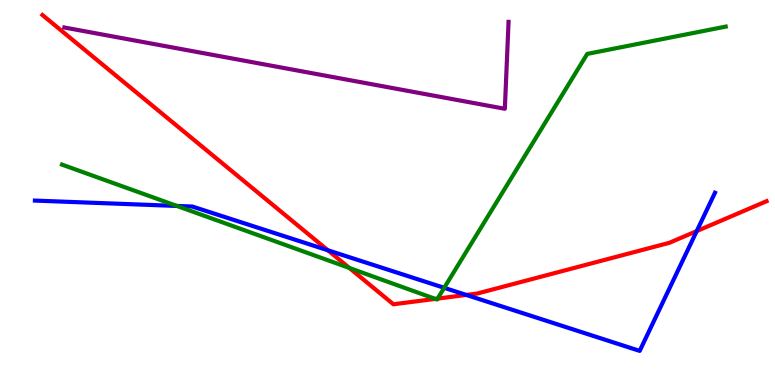[{'lines': ['blue', 'red'], 'intersections': [{'x': 4.23, 'y': 3.5}, {'x': 6.02, 'y': 2.34}, {'x': 8.99, 'y': 4.0}]}, {'lines': ['green', 'red'], 'intersections': [{'x': 4.51, 'y': 3.04}, {'x': 5.62, 'y': 2.24}, {'x': 5.65, 'y': 2.24}]}, {'lines': ['purple', 'red'], 'intersections': []}, {'lines': ['blue', 'green'], 'intersections': [{'x': 2.28, 'y': 4.65}, {'x': 5.73, 'y': 2.52}]}, {'lines': ['blue', 'purple'], 'intersections': []}, {'lines': ['green', 'purple'], 'intersections': []}]